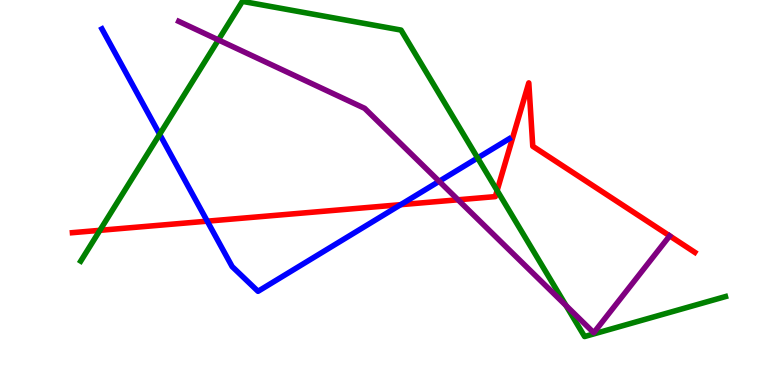[{'lines': ['blue', 'red'], 'intersections': [{'x': 2.67, 'y': 4.26}, {'x': 5.17, 'y': 4.68}]}, {'lines': ['green', 'red'], 'intersections': [{'x': 1.29, 'y': 4.02}, {'x': 6.41, 'y': 5.05}]}, {'lines': ['purple', 'red'], 'intersections': [{'x': 5.91, 'y': 4.81}]}, {'lines': ['blue', 'green'], 'intersections': [{'x': 2.06, 'y': 6.51}, {'x': 6.16, 'y': 5.9}]}, {'lines': ['blue', 'purple'], 'intersections': [{'x': 5.67, 'y': 5.29}]}, {'lines': ['green', 'purple'], 'intersections': [{'x': 2.82, 'y': 8.96}, {'x': 7.3, 'y': 2.06}]}]